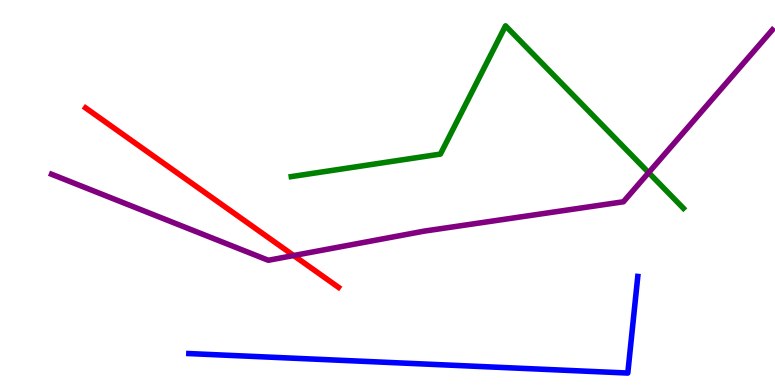[{'lines': ['blue', 'red'], 'intersections': []}, {'lines': ['green', 'red'], 'intersections': []}, {'lines': ['purple', 'red'], 'intersections': [{'x': 3.79, 'y': 3.36}]}, {'lines': ['blue', 'green'], 'intersections': []}, {'lines': ['blue', 'purple'], 'intersections': []}, {'lines': ['green', 'purple'], 'intersections': [{'x': 8.37, 'y': 5.52}]}]